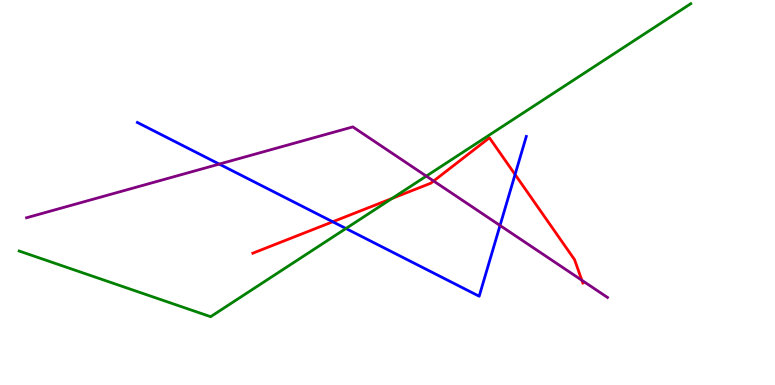[{'lines': ['blue', 'red'], 'intersections': [{'x': 4.29, 'y': 4.24}, {'x': 6.65, 'y': 5.47}]}, {'lines': ['green', 'red'], 'intersections': [{'x': 5.06, 'y': 4.84}]}, {'lines': ['purple', 'red'], 'intersections': [{'x': 5.6, 'y': 5.3}, {'x': 7.51, 'y': 2.72}]}, {'lines': ['blue', 'green'], 'intersections': [{'x': 4.46, 'y': 4.07}]}, {'lines': ['blue', 'purple'], 'intersections': [{'x': 2.83, 'y': 5.74}, {'x': 6.45, 'y': 4.14}]}, {'lines': ['green', 'purple'], 'intersections': [{'x': 5.5, 'y': 5.43}]}]